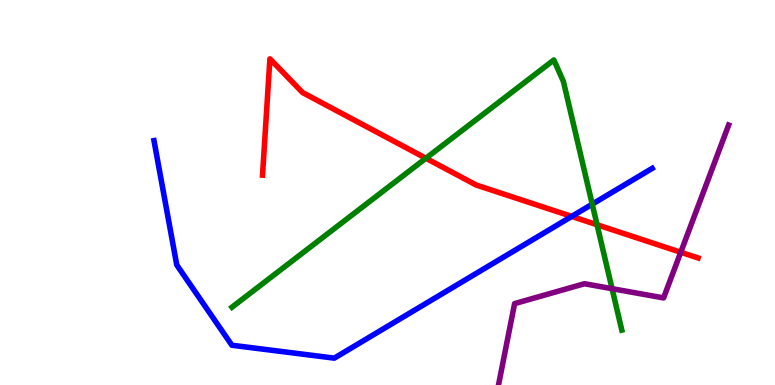[{'lines': ['blue', 'red'], 'intersections': [{'x': 7.38, 'y': 4.38}]}, {'lines': ['green', 'red'], 'intersections': [{'x': 5.5, 'y': 5.89}, {'x': 7.7, 'y': 4.16}]}, {'lines': ['purple', 'red'], 'intersections': [{'x': 8.78, 'y': 3.45}]}, {'lines': ['blue', 'green'], 'intersections': [{'x': 7.64, 'y': 4.7}]}, {'lines': ['blue', 'purple'], 'intersections': []}, {'lines': ['green', 'purple'], 'intersections': [{'x': 7.9, 'y': 2.5}]}]